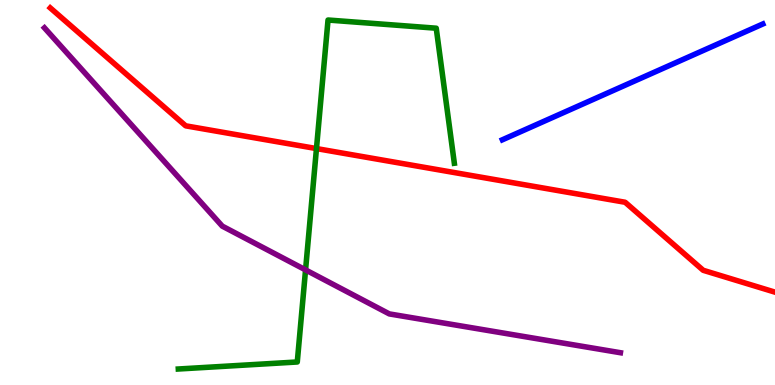[{'lines': ['blue', 'red'], 'intersections': []}, {'lines': ['green', 'red'], 'intersections': [{'x': 4.08, 'y': 6.14}]}, {'lines': ['purple', 'red'], 'intersections': []}, {'lines': ['blue', 'green'], 'intersections': []}, {'lines': ['blue', 'purple'], 'intersections': []}, {'lines': ['green', 'purple'], 'intersections': [{'x': 3.94, 'y': 2.99}]}]